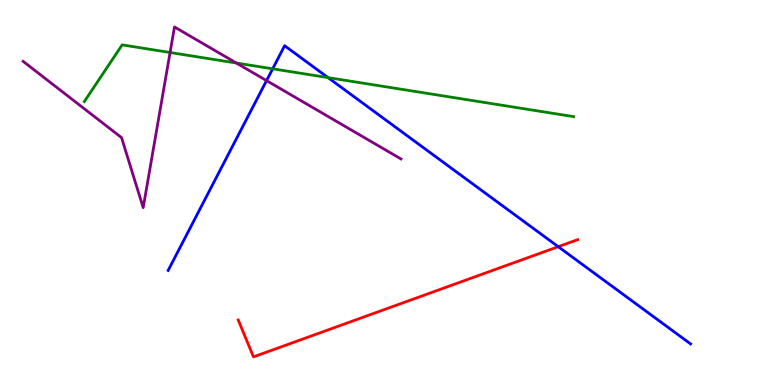[{'lines': ['blue', 'red'], 'intersections': [{'x': 7.2, 'y': 3.59}]}, {'lines': ['green', 'red'], 'intersections': []}, {'lines': ['purple', 'red'], 'intersections': []}, {'lines': ['blue', 'green'], 'intersections': [{'x': 3.52, 'y': 8.21}, {'x': 4.23, 'y': 7.98}]}, {'lines': ['blue', 'purple'], 'intersections': [{'x': 3.44, 'y': 7.91}]}, {'lines': ['green', 'purple'], 'intersections': [{'x': 2.19, 'y': 8.64}, {'x': 3.05, 'y': 8.36}]}]